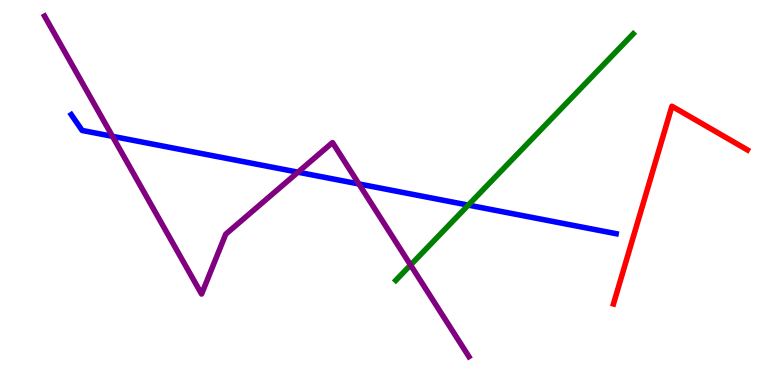[{'lines': ['blue', 'red'], 'intersections': []}, {'lines': ['green', 'red'], 'intersections': []}, {'lines': ['purple', 'red'], 'intersections': []}, {'lines': ['blue', 'green'], 'intersections': [{'x': 6.04, 'y': 4.67}]}, {'lines': ['blue', 'purple'], 'intersections': [{'x': 1.45, 'y': 6.46}, {'x': 3.84, 'y': 5.53}, {'x': 4.63, 'y': 5.22}]}, {'lines': ['green', 'purple'], 'intersections': [{'x': 5.3, 'y': 3.12}]}]